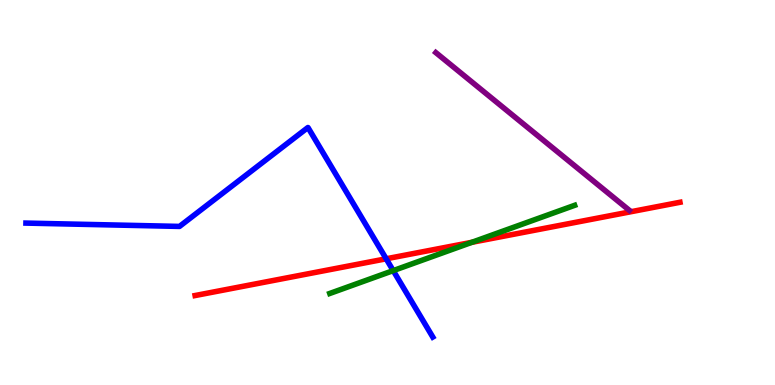[{'lines': ['blue', 'red'], 'intersections': [{'x': 4.98, 'y': 3.28}]}, {'lines': ['green', 'red'], 'intersections': [{'x': 6.09, 'y': 3.71}]}, {'lines': ['purple', 'red'], 'intersections': []}, {'lines': ['blue', 'green'], 'intersections': [{'x': 5.07, 'y': 2.97}]}, {'lines': ['blue', 'purple'], 'intersections': []}, {'lines': ['green', 'purple'], 'intersections': []}]